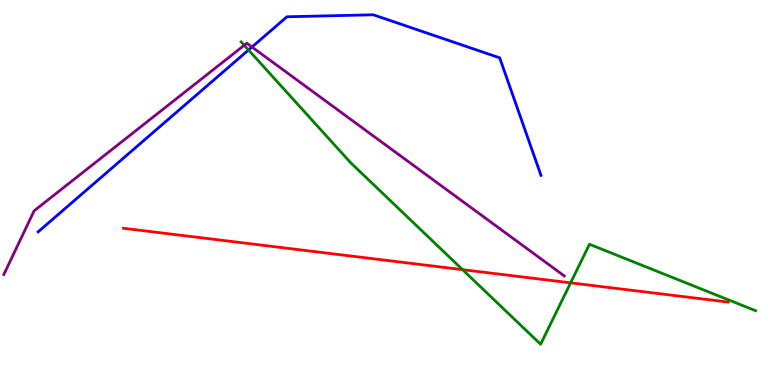[{'lines': ['blue', 'red'], 'intersections': []}, {'lines': ['green', 'red'], 'intersections': [{'x': 5.97, 'y': 3.0}, {'x': 7.36, 'y': 2.65}]}, {'lines': ['purple', 'red'], 'intersections': []}, {'lines': ['blue', 'green'], 'intersections': [{'x': 3.21, 'y': 8.7}]}, {'lines': ['blue', 'purple'], 'intersections': [{'x': 3.25, 'y': 8.78}]}, {'lines': ['green', 'purple'], 'intersections': [{'x': 3.15, 'y': 8.82}]}]